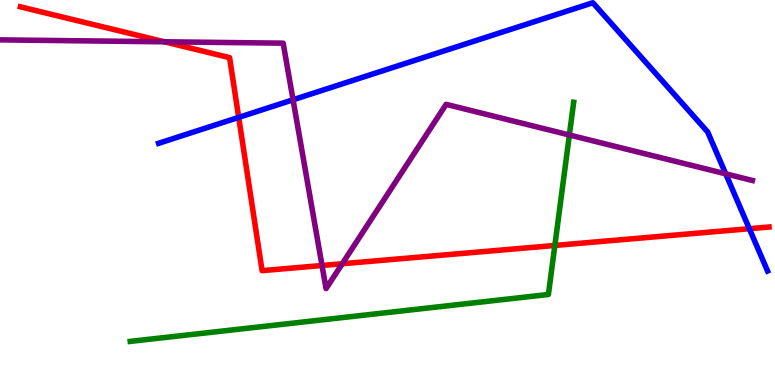[{'lines': ['blue', 'red'], 'intersections': [{'x': 3.08, 'y': 6.95}, {'x': 9.67, 'y': 4.06}]}, {'lines': ['green', 'red'], 'intersections': [{'x': 7.16, 'y': 3.62}]}, {'lines': ['purple', 'red'], 'intersections': [{'x': 2.12, 'y': 8.91}, {'x': 4.16, 'y': 3.1}, {'x': 4.42, 'y': 3.15}]}, {'lines': ['blue', 'green'], 'intersections': []}, {'lines': ['blue', 'purple'], 'intersections': [{'x': 3.78, 'y': 7.41}, {'x': 9.36, 'y': 5.48}]}, {'lines': ['green', 'purple'], 'intersections': [{'x': 7.35, 'y': 6.49}]}]